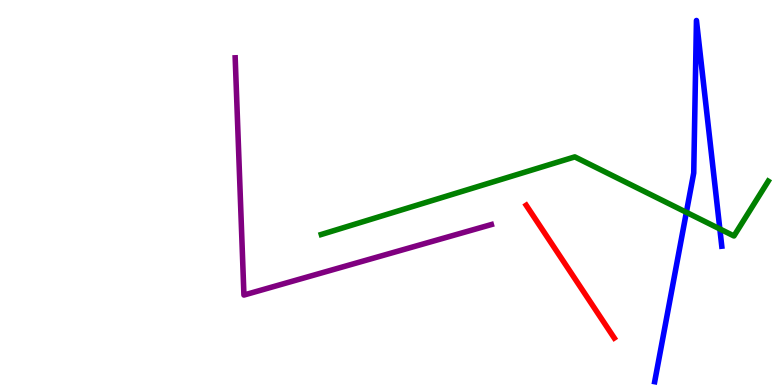[{'lines': ['blue', 'red'], 'intersections': []}, {'lines': ['green', 'red'], 'intersections': []}, {'lines': ['purple', 'red'], 'intersections': []}, {'lines': ['blue', 'green'], 'intersections': [{'x': 8.86, 'y': 4.49}, {'x': 9.29, 'y': 4.05}]}, {'lines': ['blue', 'purple'], 'intersections': []}, {'lines': ['green', 'purple'], 'intersections': []}]